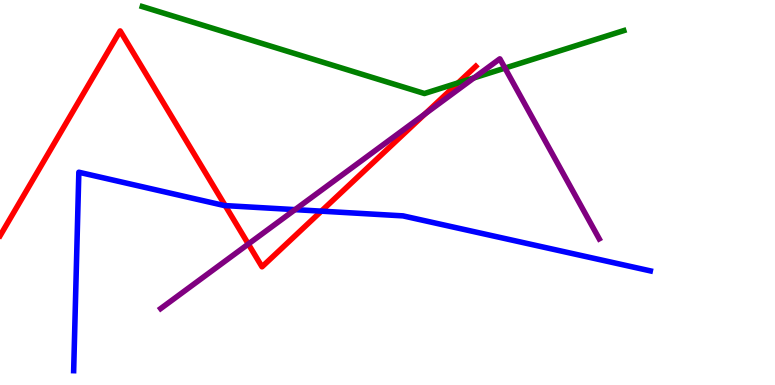[{'lines': ['blue', 'red'], 'intersections': [{'x': 2.91, 'y': 4.66}, {'x': 4.15, 'y': 4.52}]}, {'lines': ['green', 'red'], 'intersections': [{'x': 5.91, 'y': 7.85}]}, {'lines': ['purple', 'red'], 'intersections': [{'x': 3.2, 'y': 3.66}, {'x': 5.48, 'y': 7.04}]}, {'lines': ['blue', 'green'], 'intersections': []}, {'lines': ['blue', 'purple'], 'intersections': [{'x': 3.81, 'y': 4.55}]}, {'lines': ['green', 'purple'], 'intersections': [{'x': 6.12, 'y': 7.98}, {'x': 6.52, 'y': 8.23}]}]